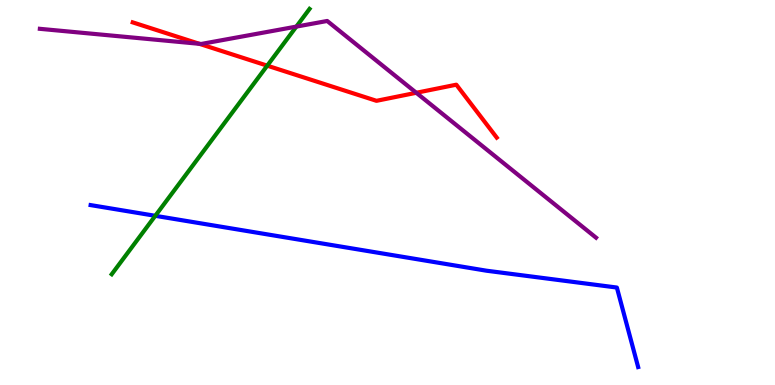[{'lines': ['blue', 'red'], 'intersections': []}, {'lines': ['green', 'red'], 'intersections': [{'x': 3.45, 'y': 8.29}]}, {'lines': ['purple', 'red'], 'intersections': [{'x': 2.57, 'y': 8.86}, {'x': 5.37, 'y': 7.59}]}, {'lines': ['blue', 'green'], 'intersections': [{'x': 2.0, 'y': 4.39}]}, {'lines': ['blue', 'purple'], 'intersections': []}, {'lines': ['green', 'purple'], 'intersections': [{'x': 3.82, 'y': 9.31}]}]